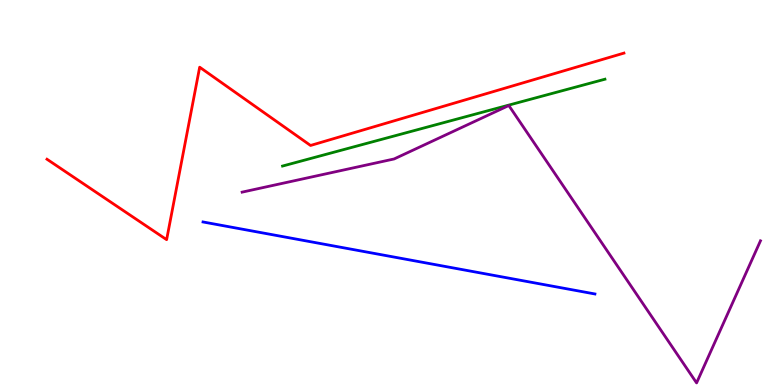[{'lines': ['blue', 'red'], 'intersections': []}, {'lines': ['green', 'red'], 'intersections': []}, {'lines': ['purple', 'red'], 'intersections': []}, {'lines': ['blue', 'green'], 'intersections': []}, {'lines': ['blue', 'purple'], 'intersections': []}, {'lines': ['green', 'purple'], 'intersections': []}]